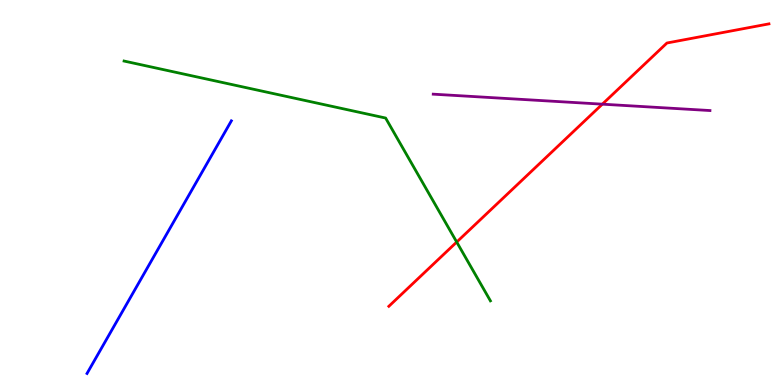[{'lines': ['blue', 'red'], 'intersections': []}, {'lines': ['green', 'red'], 'intersections': [{'x': 5.89, 'y': 3.71}]}, {'lines': ['purple', 'red'], 'intersections': [{'x': 7.77, 'y': 7.29}]}, {'lines': ['blue', 'green'], 'intersections': []}, {'lines': ['blue', 'purple'], 'intersections': []}, {'lines': ['green', 'purple'], 'intersections': []}]